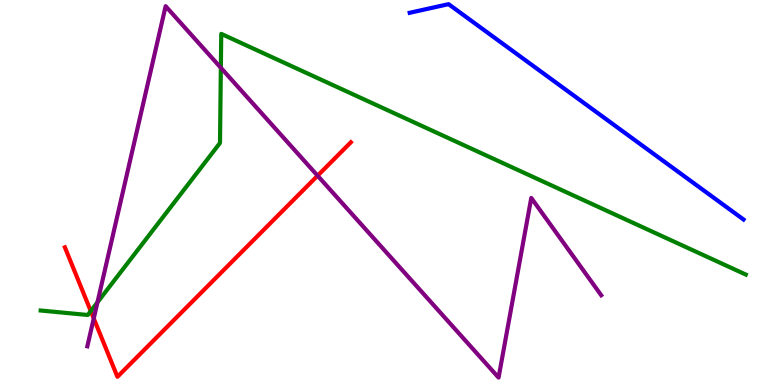[{'lines': ['blue', 'red'], 'intersections': []}, {'lines': ['green', 'red'], 'intersections': [{'x': 1.17, 'y': 1.92}]}, {'lines': ['purple', 'red'], 'intersections': [{'x': 1.21, 'y': 1.73}, {'x': 4.1, 'y': 5.44}]}, {'lines': ['blue', 'green'], 'intersections': []}, {'lines': ['blue', 'purple'], 'intersections': []}, {'lines': ['green', 'purple'], 'intersections': [{'x': 1.26, 'y': 2.15}, {'x': 2.85, 'y': 8.24}]}]